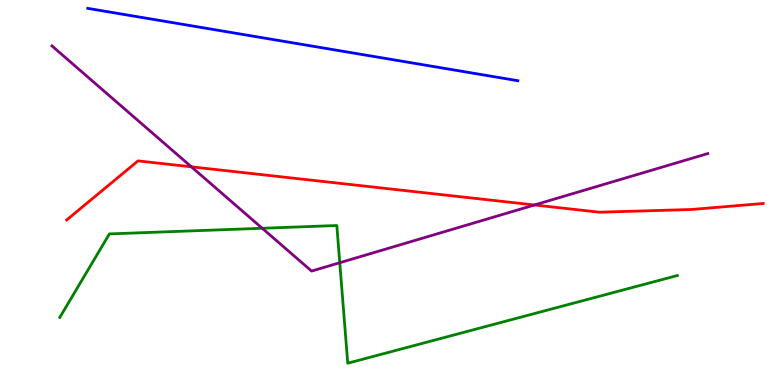[{'lines': ['blue', 'red'], 'intersections': []}, {'lines': ['green', 'red'], 'intersections': []}, {'lines': ['purple', 'red'], 'intersections': [{'x': 2.47, 'y': 5.67}, {'x': 6.9, 'y': 4.68}]}, {'lines': ['blue', 'green'], 'intersections': []}, {'lines': ['blue', 'purple'], 'intersections': []}, {'lines': ['green', 'purple'], 'intersections': [{'x': 3.38, 'y': 4.07}, {'x': 4.38, 'y': 3.18}]}]